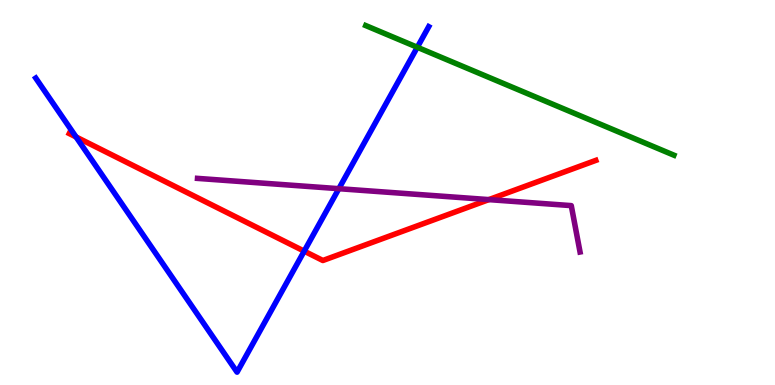[{'lines': ['blue', 'red'], 'intersections': [{'x': 0.981, 'y': 6.44}, {'x': 3.93, 'y': 3.48}]}, {'lines': ['green', 'red'], 'intersections': []}, {'lines': ['purple', 'red'], 'intersections': [{'x': 6.31, 'y': 4.82}]}, {'lines': ['blue', 'green'], 'intersections': [{'x': 5.38, 'y': 8.77}]}, {'lines': ['blue', 'purple'], 'intersections': [{'x': 4.37, 'y': 5.1}]}, {'lines': ['green', 'purple'], 'intersections': []}]